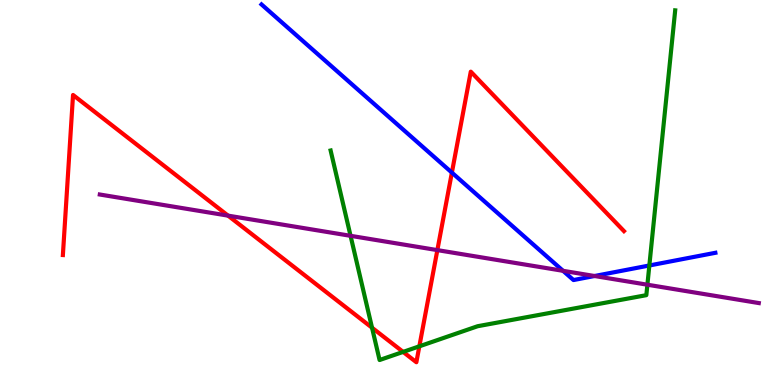[{'lines': ['blue', 'red'], 'intersections': [{'x': 5.83, 'y': 5.52}]}, {'lines': ['green', 'red'], 'intersections': [{'x': 4.8, 'y': 1.49}, {'x': 5.2, 'y': 0.859}, {'x': 5.41, 'y': 1.0}]}, {'lines': ['purple', 'red'], 'intersections': [{'x': 2.94, 'y': 4.4}, {'x': 5.64, 'y': 3.5}]}, {'lines': ['blue', 'green'], 'intersections': [{'x': 8.38, 'y': 3.1}]}, {'lines': ['blue', 'purple'], 'intersections': [{'x': 7.27, 'y': 2.97}, {'x': 7.67, 'y': 2.83}]}, {'lines': ['green', 'purple'], 'intersections': [{'x': 4.52, 'y': 3.87}, {'x': 8.35, 'y': 2.6}]}]